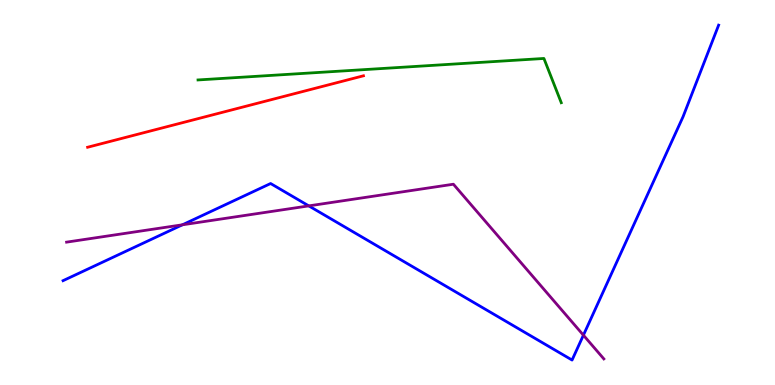[{'lines': ['blue', 'red'], 'intersections': []}, {'lines': ['green', 'red'], 'intersections': []}, {'lines': ['purple', 'red'], 'intersections': []}, {'lines': ['blue', 'green'], 'intersections': []}, {'lines': ['blue', 'purple'], 'intersections': [{'x': 2.35, 'y': 4.16}, {'x': 3.98, 'y': 4.65}, {'x': 7.53, 'y': 1.29}]}, {'lines': ['green', 'purple'], 'intersections': []}]